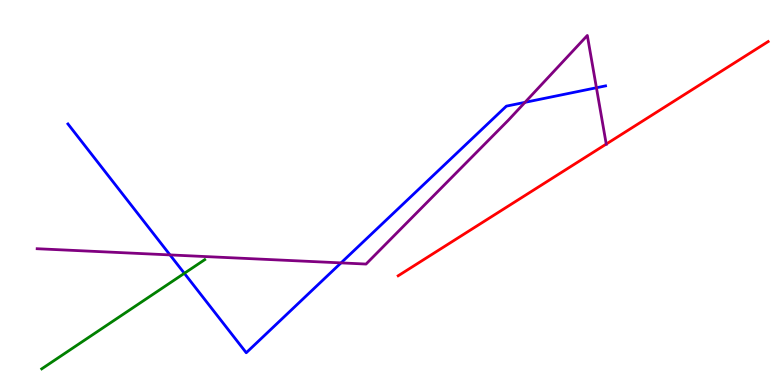[{'lines': ['blue', 'red'], 'intersections': []}, {'lines': ['green', 'red'], 'intersections': []}, {'lines': ['purple', 'red'], 'intersections': [{'x': 7.82, 'y': 6.26}]}, {'lines': ['blue', 'green'], 'intersections': [{'x': 2.38, 'y': 2.9}]}, {'lines': ['blue', 'purple'], 'intersections': [{'x': 2.19, 'y': 3.38}, {'x': 4.4, 'y': 3.17}, {'x': 6.77, 'y': 7.34}, {'x': 7.7, 'y': 7.72}]}, {'lines': ['green', 'purple'], 'intersections': []}]